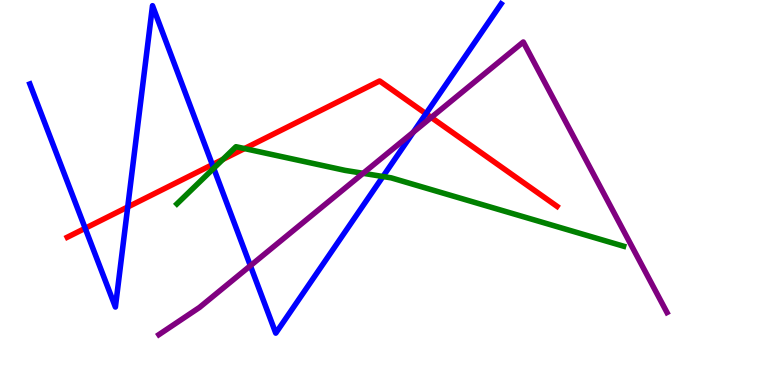[{'lines': ['blue', 'red'], 'intersections': [{'x': 1.1, 'y': 4.07}, {'x': 1.65, 'y': 4.62}, {'x': 2.74, 'y': 5.72}, {'x': 5.5, 'y': 7.05}]}, {'lines': ['green', 'red'], 'intersections': [{'x': 2.88, 'y': 5.86}, {'x': 3.15, 'y': 6.14}]}, {'lines': ['purple', 'red'], 'intersections': [{'x': 5.56, 'y': 6.95}]}, {'lines': ['blue', 'green'], 'intersections': [{'x': 2.76, 'y': 5.63}, {'x': 4.94, 'y': 5.42}]}, {'lines': ['blue', 'purple'], 'intersections': [{'x': 3.23, 'y': 3.1}, {'x': 5.33, 'y': 6.57}]}, {'lines': ['green', 'purple'], 'intersections': [{'x': 4.69, 'y': 5.5}]}]